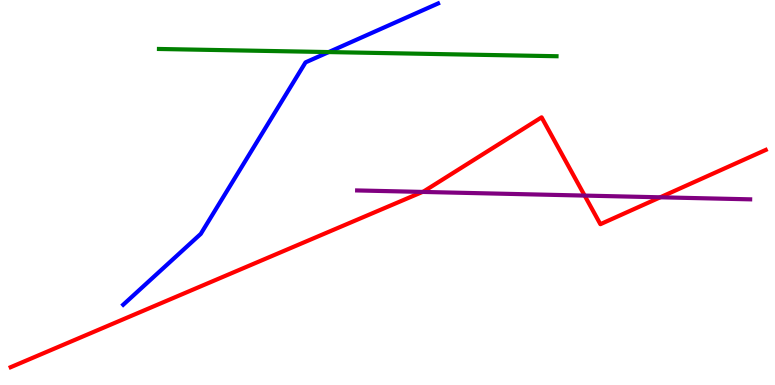[{'lines': ['blue', 'red'], 'intersections': []}, {'lines': ['green', 'red'], 'intersections': []}, {'lines': ['purple', 'red'], 'intersections': [{'x': 5.45, 'y': 5.02}, {'x': 7.54, 'y': 4.92}, {'x': 8.52, 'y': 4.88}]}, {'lines': ['blue', 'green'], 'intersections': [{'x': 4.24, 'y': 8.65}]}, {'lines': ['blue', 'purple'], 'intersections': []}, {'lines': ['green', 'purple'], 'intersections': []}]